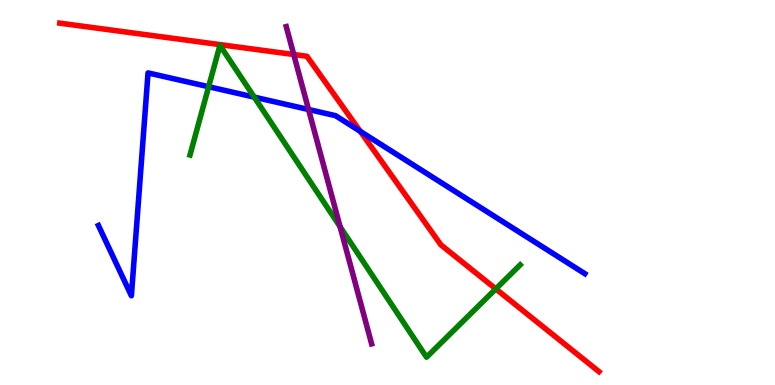[{'lines': ['blue', 'red'], 'intersections': [{'x': 4.65, 'y': 6.59}]}, {'lines': ['green', 'red'], 'intersections': [{'x': 6.4, 'y': 2.5}]}, {'lines': ['purple', 'red'], 'intersections': [{'x': 3.79, 'y': 8.58}]}, {'lines': ['blue', 'green'], 'intersections': [{'x': 2.69, 'y': 7.75}, {'x': 3.28, 'y': 7.48}]}, {'lines': ['blue', 'purple'], 'intersections': [{'x': 3.98, 'y': 7.16}]}, {'lines': ['green', 'purple'], 'intersections': [{'x': 4.39, 'y': 4.11}]}]